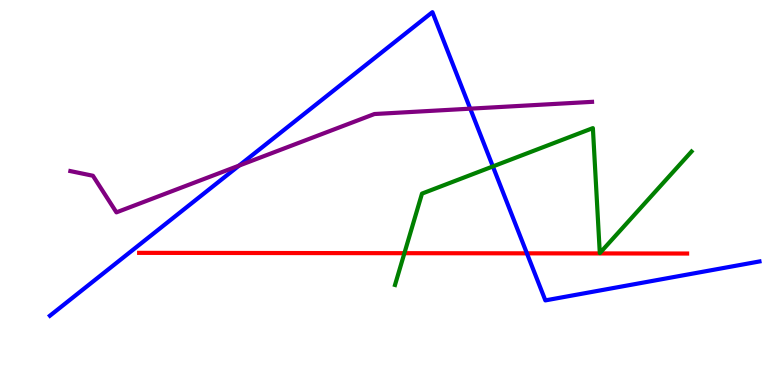[{'lines': ['blue', 'red'], 'intersections': [{'x': 6.8, 'y': 3.42}]}, {'lines': ['green', 'red'], 'intersections': [{'x': 5.22, 'y': 3.42}]}, {'lines': ['purple', 'red'], 'intersections': []}, {'lines': ['blue', 'green'], 'intersections': [{'x': 6.36, 'y': 5.68}]}, {'lines': ['blue', 'purple'], 'intersections': [{'x': 3.08, 'y': 5.7}, {'x': 6.07, 'y': 7.18}]}, {'lines': ['green', 'purple'], 'intersections': []}]